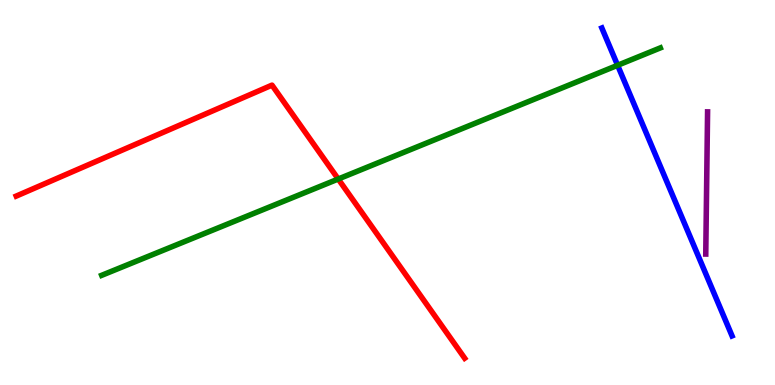[{'lines': ['blue', 'red'], 'intersections': []}, {'lines': ['green', 'red'], 'intersections': [{'x': 4.36, 'y': 5.35}]}, {'lines': ['purple', 'red'], 'intersections': []}, {'lines': ['blue', 'green'], 'intersections': [{'x': 7.97, 'y': 8.3}]}, {'lines': ['blue', 'purple'], 'intersections': []}, {'lines': ['green', 'purple'], 'intersections': []}]